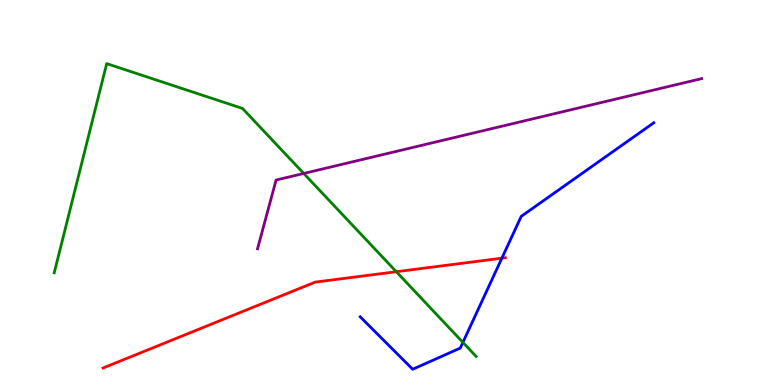[{'lines': ['blue', 'red'], 'intersections': [{'x': 6.48, 'y': 3.29}]}, {'lines': ['green', 'red'], 'intersections': [{'x': 5.11, 'y': 2.94}]}, {'lines': ['purple', 'red'], 'intersections': []}, {'lines': ['blue', 'green'], 'intersections': [{'x': 5.97, 'y': 1.11}]}, {'lines': ['blue', 'purple'], 'intersections': []}, {'lines': ['green', 'purple'], 'intersections': [{'x': 3.92, 'y': 5.49}]}]